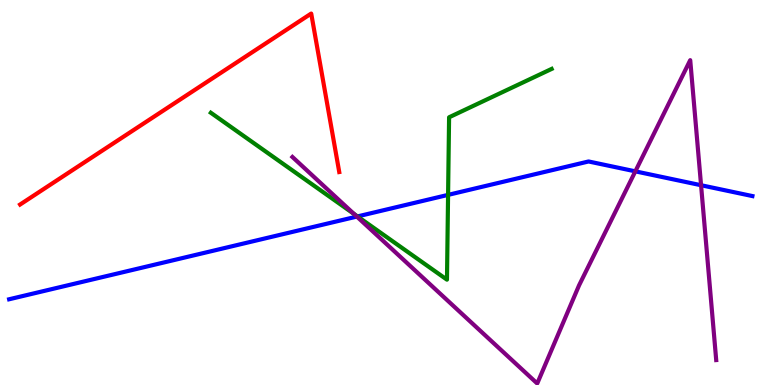[{'lines': ['blue', 'red'], 'intersections': []}, {'lines': ['green', 'red'], 'intersections': []}, {'lines': ['purple', 'red'], 'intersections': []}, {'lines': ['blue', 'green'], 'intersections': [{'x': 4.61, 'y': 4.38}, {'x': 5.78, 'y': 4.94}]}, {'lines': ['blue', 'purple'], 'intersections': [{'x': 4.6, 'y': 4.37}, {'x': 8.2, 'y': 5.55}, {'x': 9.05, 'y': 5.19}]}, {'lines': ['green', 'purple'], 'intersections': [{'x': 4.57, 'y': 4.44}]}]